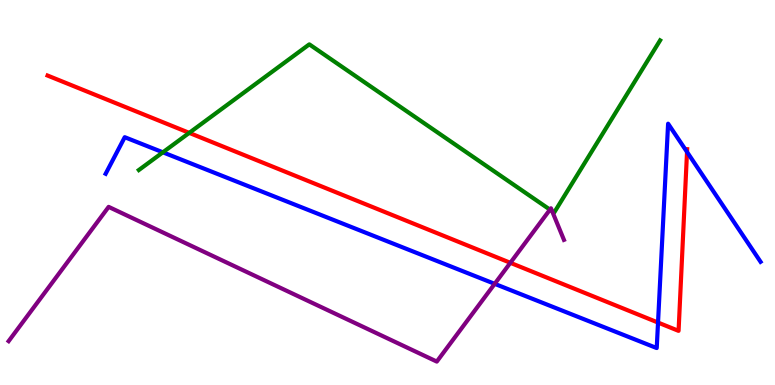[{'lines': ['blue', 'red'], 'intersections': [{'x': 8.49, 'y': 1.62}, {'x': 8.86, 'y': 6.05}]}, {'lines': ['green', 'red'], 'intersections': [{'x': 2.44, 'y': 6.55}]}, {'lines': ['purple', 'red'], 'intersections': [{'x': 6.59, 'y': 3.17}]}, {'lines': ['blue', 'green'], 'intersections': [{'x': 2.1, 'y': 6.04}]}, {'lines': ['blue', 'purple'], 'intersections': [{'x': 6.38, 'y': 2.63}]}, {'lines': ['green', 'purple'], 'intersections': [{'x': 7.1, 'y': 4.55}, {'x': 7.12, 'y': 4.52}]}]